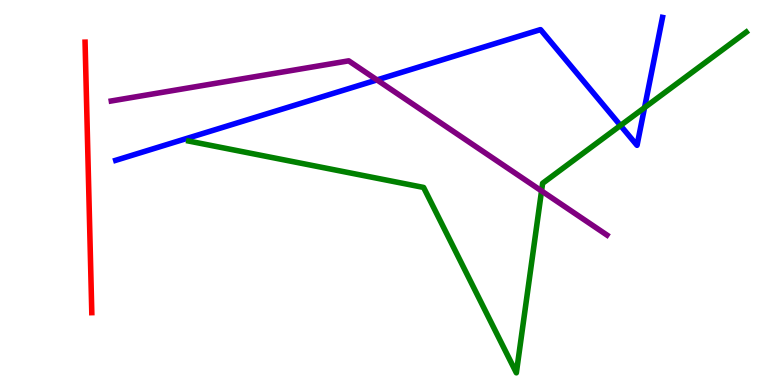[{'lines': ['blue', 'red'], 'intersections': []}, {'lines': ['green', 'red'], 'intersections': []}, {'lines': ['purple', 'red'], 'intersections': []}, {'lines': ['blue', 'green'], 'intersections': [{'x': 8.01, 'y': 6.74}, {'x': 8.32, 'y': 7.2}]}, {'lines': ['blue', 'purple'], 'intersections': [{'x': 4.86, 'y': 7.92}]}, {'lines': ['green', 'purple'], 'intersections': [{'x': 6.99, 'y': 5.04}]}]